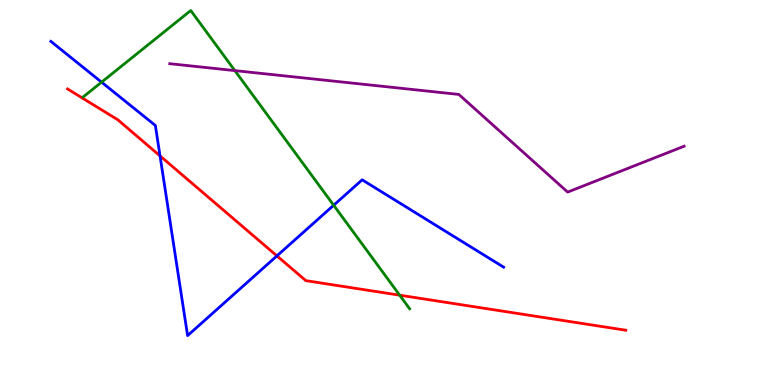[{'lines': ['blue', 'red'], 'intersections': [{'x': 2.06, 'y': 5.95}, {'x': 3.57, 'y': 3.35}]}, {'lines': ['green', 'red'], 'intersections': [{'x': 5.16, 'y': 2.33}]}, {'lines': ['purple', 'red'], 'intersections': []}, {'lines': ['blue', 'green'], 'intersections': [{'x': 1.31, 'y': 7.87}, {'x': 4.31, 'y': 4.67}]}, {'lines': ['blue', 'purple'], 'intersections': []}, {'lines': ['green', 'purple'], 'intersections': [{'x': 3.03, 'y': 8.17}]}]